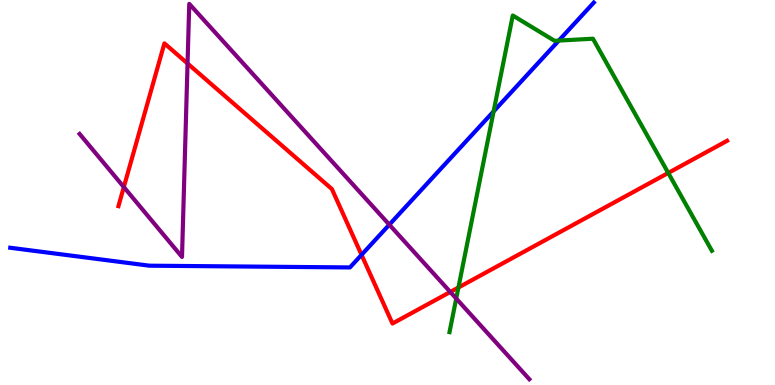[{'lines': ['blue', 'red'], 'intersections': [{'x': 4.66, 'y': 3.38}]}, {'lines': ['green', 'red'], 'intersections': [{'x': 5.92, 'y': 2.53}, {'x': 8.62, 'y': 5.51}]}, {'lines': ['purple', 'red'], 'intersections': [{'x': 1.6, 'y': 5.14}, {'x': 2.42, 'y': 8.35}, {'x': 5.81, 'y': 2.42}]}, {'lines': ['blue', 'green'], 'intersections': [{'x': 6.37, 'y': 7.11}, {'x': 7.21, 'y': 8.95}]}, {'lines': ['blue', 'purple'], 'intersections': [{'x': 5.02, 'y': 4.16}]}, {'lines': ['green', 'purple'], 'intersections': [{'x': 5.89, 'y': 2.25}]}]